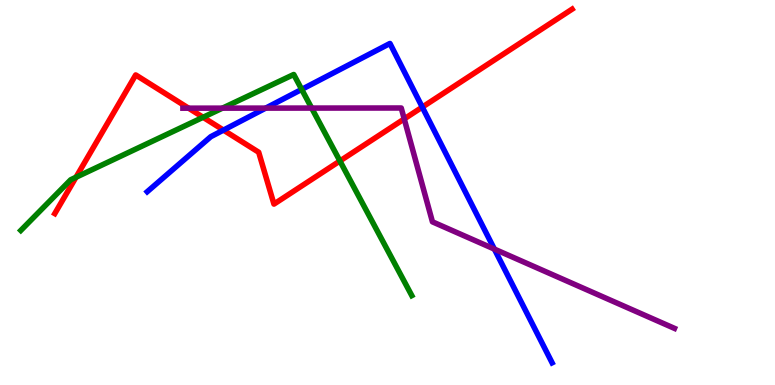[{'lines': ['blue', 'red'], 'intersections': [{'x': 2.88, 'y': 6.62}, {'x': 5.45, 'y': 7.22}]}, {'lines': ['green', 'red'], 'intersections': [{'x': 0.98, 'y': 5.4}, {'x': 2.62, 'y': 6.95}, {'x': 4.39, 'y': 5.82}]}, {'lines': ['purple', 'red'], 'intersections': [{'x': 2.43, 'y': 7.19}, {'x': 5.22, 'y': 6.91}]}, {'lines': ['blue', 'green'], 'intersections': [{'x': 3.89, 'y': 7.68}]}, {'lines': ['blue', 'purple'], 'intersections': [{'x': 3.43, 'y': 7.19}, {'x': 6.38, 'y': 3.53}]}, {'lines': ['green', 'purple'], 'intersections': [{'x': 2.87, 'y': 7.19}, {'x': 4.02, 'y': 7.19}]}]